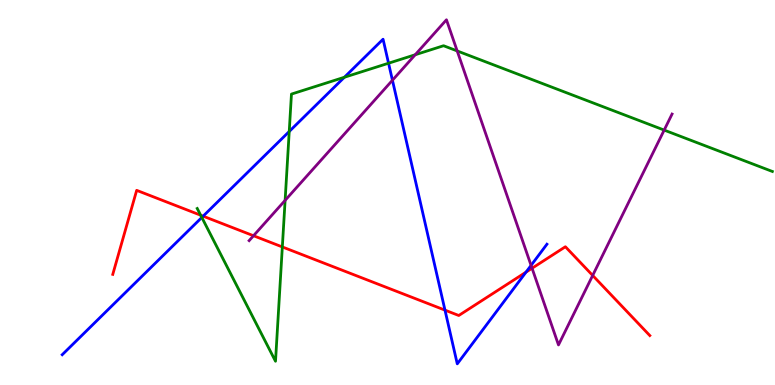[{'lines': ['blue', 'red'], 'intersections': [{'x': 2.62, 'y': 4.39}, {'x': 5.74, 'y': 1.94}, {'x': 6.79, 'y': 2.93}]}, {'lines': ['green', 'red'], 'intersections': [{'x': 2.59, 'y': 4.41}, {'x': 3.64, 'y': 3.59}]}, {'lines': ['purple', 'red'], 'intersections': [{'x': 3.27, 'y': 3.88}, {'x': 6.87, 'y': 3.03}, {'x': 7.65, 'y': 2.85}]}, {'lines': ['blue', 'green'], 'intersections': [{'x': 2.6, 'y': 4.35}, {'x': 3.73, 'y': 6.58}, {'x': 4.44, 'y': 7.99}, {'x': 5.01, 'y': 8.36}]}, {'lines': ['blue', 'purple'], 'intersections': [{'x': 5.06, 'y': 7.92}, {'x': 6.85, 'y': 3.11}]}, {'lines': ['green', 'purple'], 'intersections': [{'x': 3.68, 'y': 4.8}, {'x': 5.36, 'y': 8.58}, {'x': 5.9, 'y': 8.68}, {'x': 8.57, 'y': 6.62}]}]